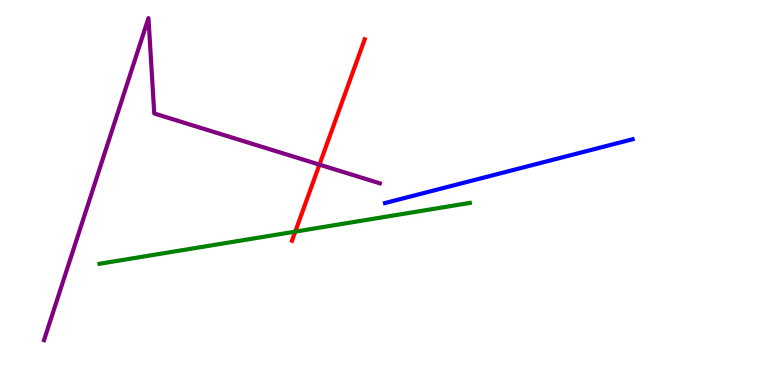[{'lines': ['blue', 'red'], 'intersections': []}, {'lines': ['green', 'red'], 'intersections': [{'x': 3.81, 'y': 3.98}]}, {'lines': ['purple', 'red'], 'intersections': [{'x': 4.12, 'y': 5.72}]}, {'lines': ['blue', 'green'], 'intersections': []}, {'lines': ['blue', 'purple'], 'intersections': []}, {'lines': ['green', 'purple'], 'intersections': []}]